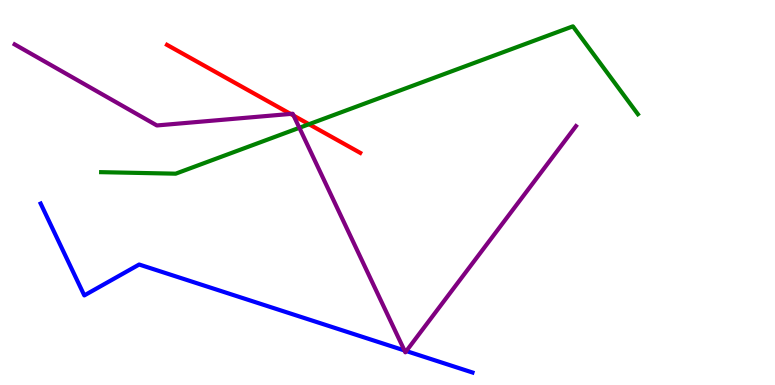[{'lines': ['blue', 'red'], 'intersections': []}, {'lines': ['green', 'red'], 'intersections': [{'x': 3.99, 'y': 6.77}]}, {'lines': ['purple', 'red'], 'intersections': [{'x': 3.75, 'y': 7.04}, {'x': 3.79, 'y': 7.0}]}, {'lines': ['blue', 'green'], 'intersections': []}, {'lines': ['blue', 'purple'], 'intersections': [{'x': 5.22, 'y': 0.897}, {'x': 5.24, 'y': 0.882}]}, {'lines': ['green', 'purple'], 'intersections': [{'x': 3.86, 'y': 6.68}]}]